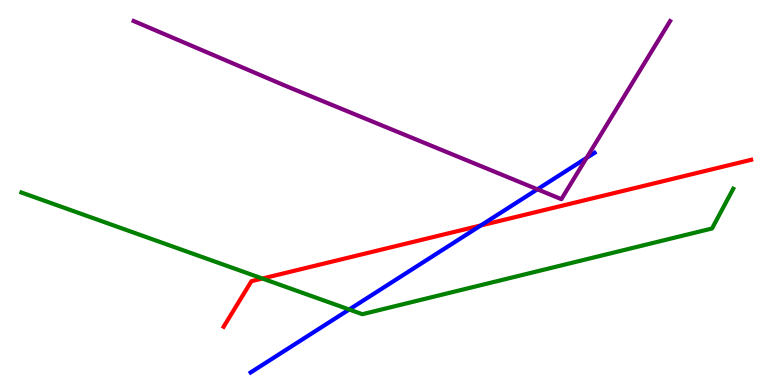[{'lines': ['blue', 'red'], 'intersections': [{'x': 6.2, 'y': 4.14}]}, {'lines': ['green', 'red'], 'intersections': [{'x': 3.39, 'y': 2.77}]}, {'lines': ['purple', 'red'], 'intersections': []}, {'lines': ['blue', 'green'], 'intersections': [{'x': 4.51, 'y': 1.96}]}, {'lines': ['blue', 'purple'], 'intersections': [{'x': 6.93, 'y': 5.08}, {'x': 7.57, 'y': 5.9}]}, {'lines': ['green', 'purple'], 'intersections': []}]